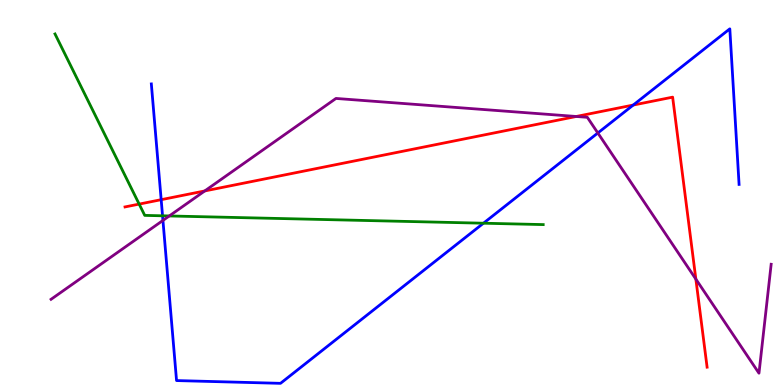[{'lines': ['blue', 'red'], 'intersections': [{'x': 2.08, 'y': 4.81}, {'x': 8.17, 'y': 7.27}]}, {'lines': ['green', 'red'], 'intersections': [{'x': 1.8, 'y': 4.7}]}, {'lines': ['purple', 'red'], 'intersections': [{'x': 2.64, 'y': 5.04}, {'x': 7.44, 'y': 6.97}, {'x': 8.98, 'y': 2.75}]}, {'lines': ['blue', 'green'], 'intersections': [{'x': 2.1, 'y': 4.39}, {'x': 6.24, 'y': 4.2}]}, {'lines': ['blue', 'purple'], 'intersections': [{'x': 2.1, 'y': 4.27}, {'x': 7.71, 'y': 6.55}]}, {'lines': ['green', 'purple'], 'intersections': [{'x': 2.18, 'y': 4.39}]}]